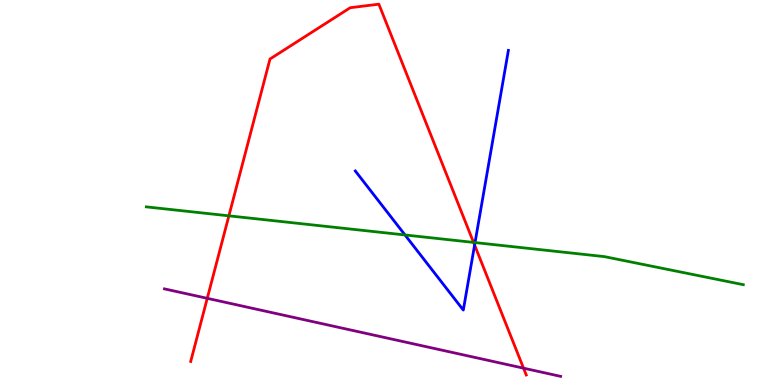[{'lines': ['blue', 'red'], 'intersections': [{'x': 6.12, 'y': 3.64}]}, {'lines': ['green', 'red'], 'intersections': [{'x': 2.95, 'y': 4.39}, {'x': 6.11, 'y': 3.7}]}, {'lines': ['purple', 'red'], 'intersections': [{'x': 2.67, 'y': 2.25}, {'x': 6.76, 'y': 0.437}]}, {'lines': ['blue', 'green'], 'intersections': [{'x': 5.23, 'y': 3.9}, {'x': 6.13, 'y': 3.7}]}, {'lines': ['blue', 'purple'], 'intersections': []}, {'lines': ['green', 'purple'], 'intersections': []}]